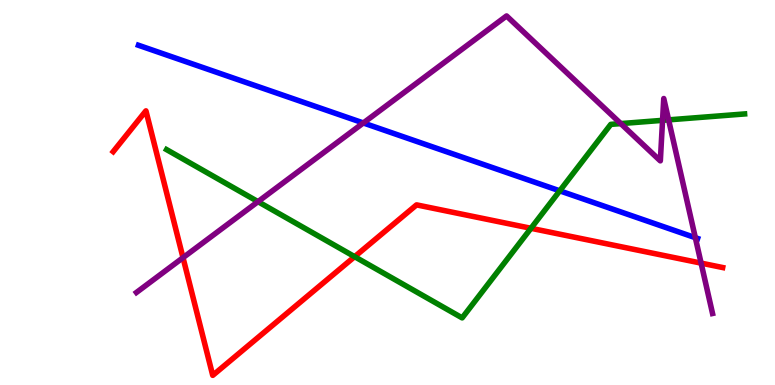[{'lines': ['blue', 'red'], 'intersections': []}, {'lines': ['green', 'red'], 'intersections': [{'x': 4.58, 'y': 3.33}, {'x': 6.85, 'y': 4.07}]}, {'lines': ['purple', 'red'], 'intersections': [{'x': 2.36, 'y': 3.31}, {'x': 9.05, 'y': 3.17}]}, {'lines': ['blue', 'green'], 'intersections': [{'x': 7.22, 'y': 5.04}]}, {'lines': ['blue', 'purple'], 'intersections': [{'x': 4.69, 'y': 6.81}, {'x': 8.97, 'y': 3.83}]}, {'lines': ['green', 'purple'], 'intersections': [{'x': 3.33, 'y': 4.76}, {'x': 8.01, 'y': 6.79}, {'x': 8.55, 'y': 6.87}, {'x': 8.63, 'y': 6.89}]}]